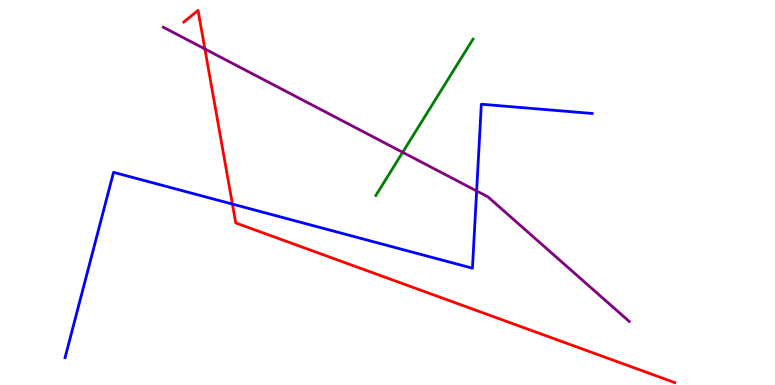[{'lines': ['blue', 'red'], 'intersections': [{'x': 3.0, 'y': 4.7}]}, {'lines': ['green', 'red'], 'intersections': []}, {'lines': ['purple', 'red'], 'intersections': [{'x': 2.64, 'y': 8.73}]}, {'lines': ['blue', 'green'], 'intersections': []}, {'lines': ['blue', 'purple'], 'intersections': [{'x': 6.15, 'y': 5.04}]}, {'lines': ['green', 'purple'], 'intersections': [{'x': 5.2, 'y': 6.04}]}]